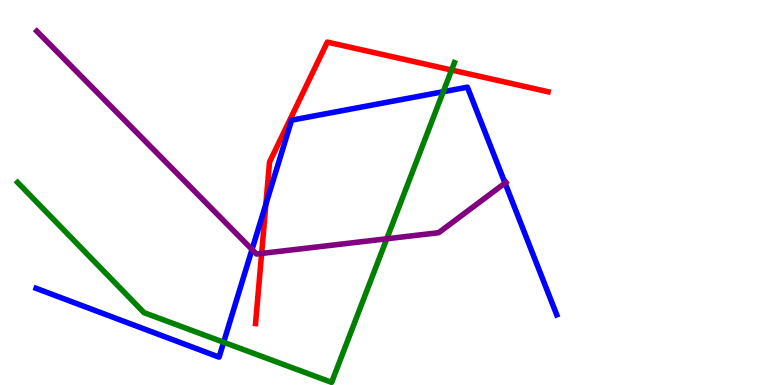[{'lines': ['blue', 'red'], 'intersections': [{'x': 3.43, 'y': 4.7}]}, {'lines': ['green', 'red'], 'intersections': [{'x': 5.83, 'y': 8.18}]}, {'lines': ['purple', 'red'], 'intersections': [{'x': 3.38, 'y': 3.42}]}, {'lines': ['blue', 'green'], 'intersections': [{'x': 2.89, 'y': 1.11}, {'x': 5.72, 'y': 7.62}]}, {'lines': ['blue', 'purple'], 'intersections': [{'x': 3.25, 'y': 3.52}, {'x': 6.52, 'y': 5.24}]}, {'lines': ['green', 'purple'], 'intersections': [{'x': 4.99, 'y': 3.8}]}]